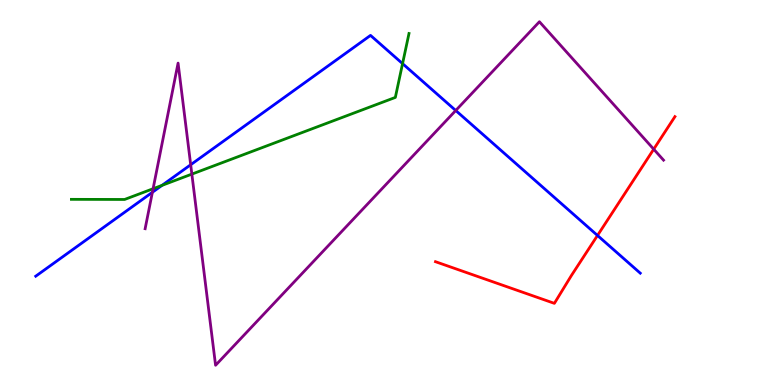[{'lines': ['blue', 'red'], 'intersections': [{'x': 7.71, 'y': 3.88}]}, {'lines': ['green', 'red'], 'intersections': []}, {'lines': ['purple', 'red'], 'intersections': [{'x': 8.44, 'y': 6.12}]}, {'lines': ['blue', 'green'], 'intersections': [{'x': 2.09, 'y': 5.19}, {'x': 5.19, 'y': 8.35}]}, {'lines': ['blue', 'purple'], 'intersections': [{'x': 1.97, 'y': 5.01}, {'x': 2.46, 'y': 5.72}, {'x': 5.88, 'y': 7.13}]}, {'lines': ['green', 'purple'], 'intersections': [{'x': 1.98, 'y': 5.1}, {'x': 2.48, 'y': 5.48}]}]